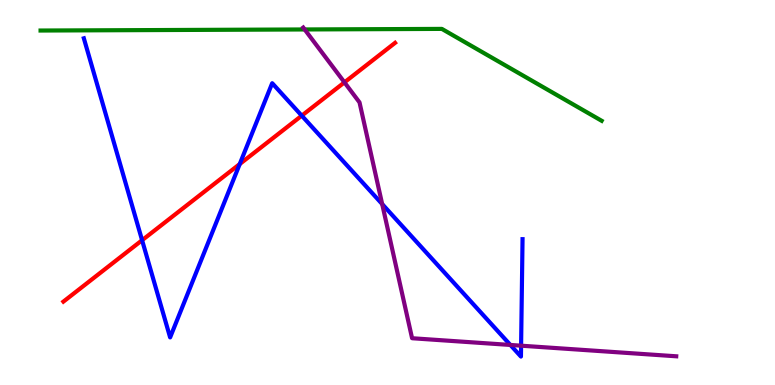[{'lines': ['blue', 'red'], 'intersections': [{'x': 1.83, 'y': 3.76}, {'x': 3.09, 'y': 5.74}, {'x': 3.89, 'y': 7.0}]}, {'lines': ['green', 'red'], 'intersections': []}, {'lines': ['purple', 'red'], 'intersections': [{'x': 4.44, 'y': 7.86}]}, {'lines': ['blue', 'green'], 'intersections': []}, {'lines': ['blue', 'purple'], 'intersections': [{'x': 4.93, 'y': 4.7}, {'x': 6.59, 'y': 1.04}, {'x': 6.72, 'y': 1.02}]}, {'lines': ['green', 'purple'], 'intersections': [{'x': 3.93, 'y': 9.23}]}]